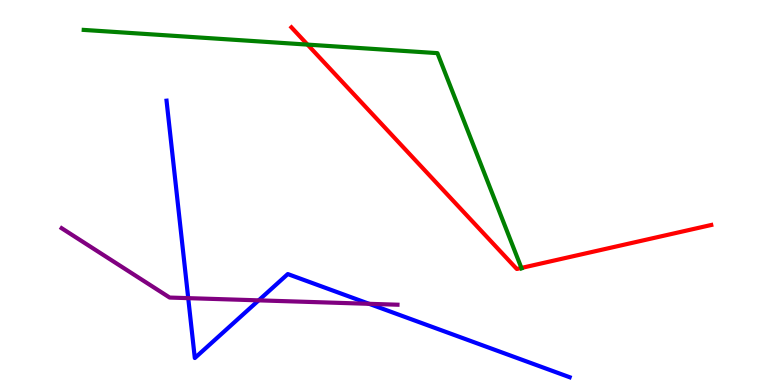[{'lines': ['blue', 'red'], 'intersections': []}, {'lines': ['green', 'red'], 'intersections': [{'x': 3.97, 'y': 8.84}, {'x': 6.73, 'y': 3.04}]}, {'lines': ['purple', 'red'], 'intersections': []}, {'lines': ['blue', 'green'], 'intersections': []}, {'lines': ['blue', 'purple'], 'intersections': [{'x': 2.43, 'y': 2.26}, {'x': 3.34, 'y': 2.2}, {'x': 4.76, 'y': 2.11}]}, {'lines': ['green', 'purple'], 'intersections': []}]